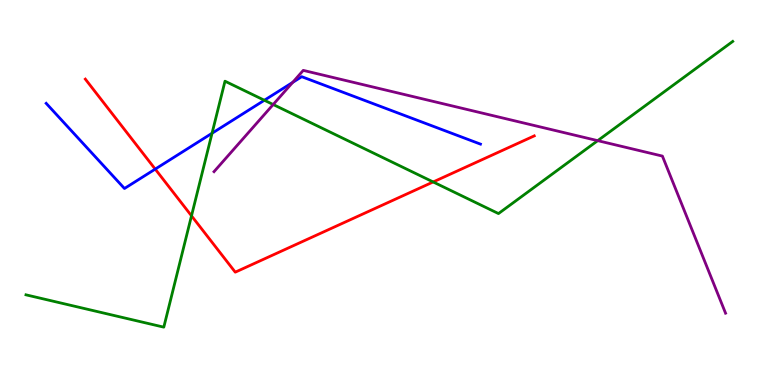[{'lines': ['blue', 'red'], 'intersections': [{'x': 2.0, 'y': 5.61}]}, {'lines': ['green', 'red'], 'intersections': [{'x': 2.47, 'y': 4.39}, {'x': 5.59, 'y': 5.27}]}, {'lines': ['purple', 'red'], 'intersections': []}, {'lines': ['blue', 'green'], 'intersections': [{'x': 2.74, 'y': 6.54}, {'x': 3.41, 'y': 7.4}]}, {'lines': ['blue', 'purple'], 'intersections': [{'x': 3.78, 'y': 7.86}]}, {'lines': ['green', 'purple'], 'intersections': [{'x': 3.52, 'y': 7.29}, {'x': 7.71, 'y': 6.35}]}]